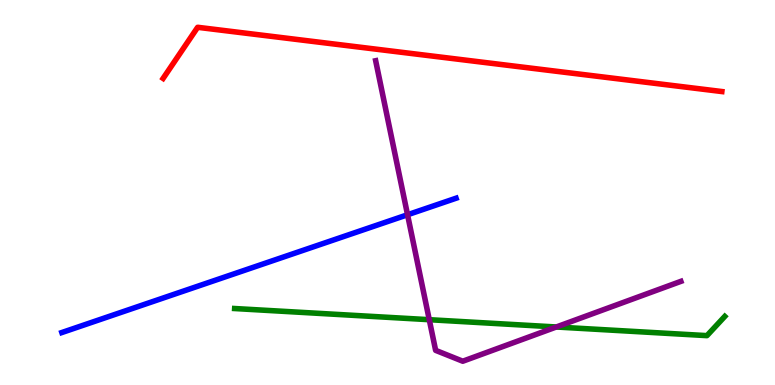[{'lines': ['blue', 'red'], 'intersections': []}, {'lines': ['green', 'red'], 'intersections': []}, {'lines': ['purple', 'red'], 'intersections': []}, {'lines': ['blue', 'green'], 'intersections': []}, {'lines': ['blue', 'purple'], 'intersections': [{'x': 5.26, 'y': 4.42}]}, {'lines': ['green', 'purple'], 'intersections': [{'x': 5.54, 'y': 1.7}, {'x': 7.18, 'y': 1.51}]}]